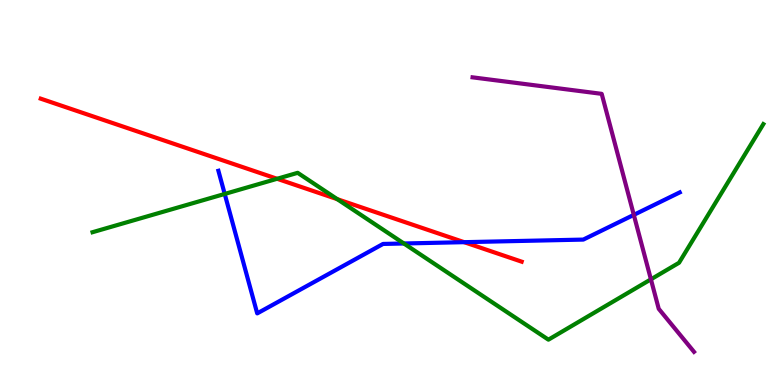[{'lines': ['blue', 'red'], 'intersections': [{'x': 5.99, 'y': 3.71}]}, {'lines': ['green', 'red'], 'intersections': [{'x': 3.58, 'y': 5.36}, {'x': 4.35, 'y': 4.83}]}, {'lines': ['purple', 'red'], 'intersections': []}, {'lines': ['blue', 'green'], 'intersections': [{'x': 2.9, 'y': 4.96}, {'x': 5.21, 'y': 3.68}]}, {'lines': ['blue', 'purple'], 'intersections': [{'x': 8.18, 'y': 4.42}]}, {'lines': ['green', 'purple'], 'intersections': [{'x': 8.4, 'y': 2.74}]}]